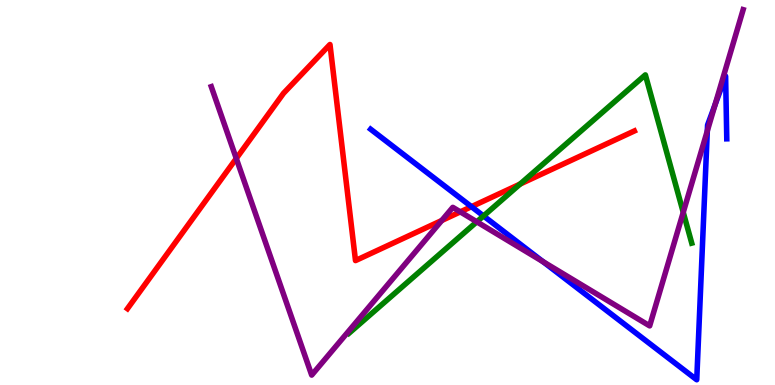[{'lines': ['blue', 'red'], 'intersections': [{'x': 6.08, 'y': 4.63}]}, {'lines': ['green', 'red'], 'intersections': [{'x': 6.71, 'y': 5.22}]}, {'lines': ['purple', 'red'], 'intersections': [{'x': 3.05, 'y': 5.88}, {'x': 5.7, 'y': 4.27}, {'x': 5.94, 'y': 4.5}]}, {'lines': ['blue', 'green'], 'intersections': [{'x': 6.24, 'y': 4.39}]}, {'lines': ['blue', 'purple'], 'intersections': [{'x': 7.01, 'y': 3.2}, {'x': 9.13, 'y': 6.6}, {'x': 9.23, 'y': 7.28}]}, {'lines': ['green', 'purple'], 'intersections': [{'x': 6.15, 'y': 4.24}, {'x': 8.82, 'y': 4.49}]}]